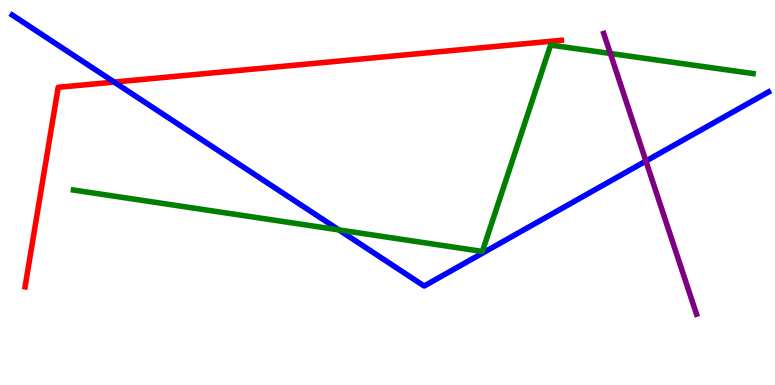[{'lines': ['blue', 'red'], 'intersections': [{'x': 1.47, 'y': 7.87}]}, {'lines': ['green', 'red'], 'intersections': []}, {'lines': ['purple', 'red'], 'intersections': []}, {'lines': ['blue', 'green'], 'intersections': [{'x': 4.37, 'y': 4.03}]}, {'lines': ['blue', 'purple'], 'intersections': [{'x': 8.33, 'y': 5.82}]}, {'lines': ['green', 'purple'], 'intersections': [{'x': 7.88, 'y': 8.61}]}]